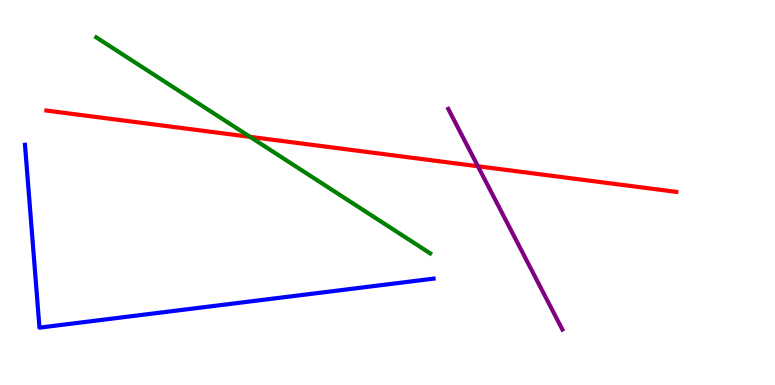[{'lines': ['blue', 'red'], 'intersections': []}, {'lines': ['green', 'red'], 'intersections': [{'x': 3.23, 'y': 6.45}]}, {'lines': ['purple', 'red'], 'intersections': [{'x': 6.17, 'y': 5.68}]}, {'lines': ['blue', 'green'], 'intersections': []}, {'lines': ['blue', 'purple'], 'intersections': []}, {'lines': ['green', 'purple'], 'intersections': []}]